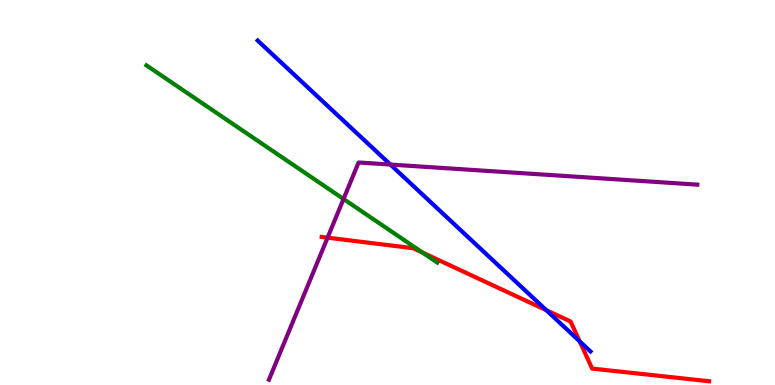[{'lines': ['blue', 'red'], 'intersections': [{'x': 7.05, 'y': 1.94}, {'x': 7.48, 'y': 1.13}]}, {'lines': ['green', 'red'], 'intersections': [{'x': 5.45, 'y': 3.44}]}, {'lines': ['purple', 'red'], 'intersections': [{'x': 4.23, 'y': 3.83}]}, {'lines': ['blue', 'green'], 'intersections': []}, {'lines': ['blue', 'purple'], 'intersections': [{'x': 5.04, 'y': 5.73}]}, {'lines': ['green', 'purple'], 'intersections': [{'x': 4.43, 'y': 4.83}]}]